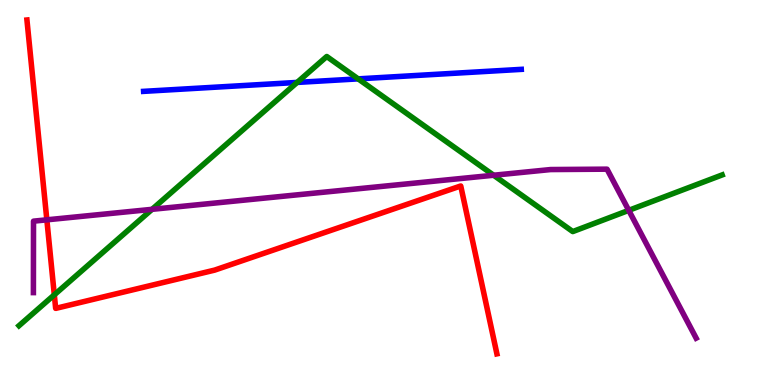[{'lines': ['blue', 'red'], 'intersections': []}, {'lines': ['green', 'red'], 'intersections': [{'x': 0.701, 'y': 2.34}]}, {'lines': ['purple', 'red'], 'intersections': [{'x': 0.604, 'y': 4.29}]}, {'lines': ['blue', 'green'], 'intersections': [{'x': 3.83, 'y': 7.86}, {'x': 4.62, 'y': 7.95}]}, {'lines': ['blue', 'purple'], 'intersections': []}, {'lines': ['green', 'purple'], 'intersections': [{'x': 1.96, 'y': 4.56}, {'x': 6.37, 'y': 5.45}, {'x': 8.11, 'y': 4.54}]}]